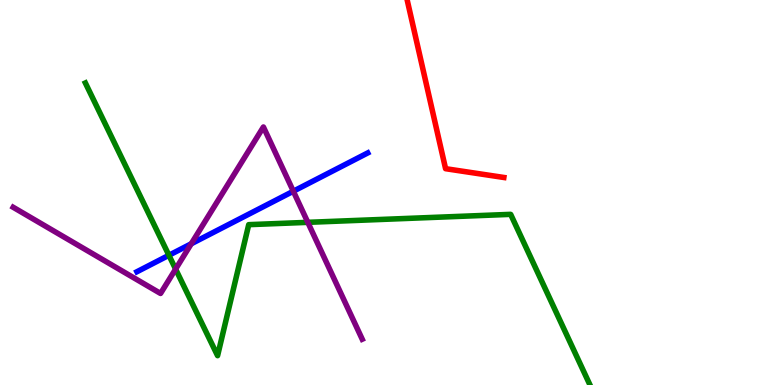[{'lines': ['blue', 'red'], 'intersections': []}, {'lines': ['green', 'red'], 'intersections': []}, {'lines': ['purple', 'red'], 'intersections': []}, {'lines': ['blue', 'green'], 'intersections': [{'x': 2.18, 'y': 3.37}]}, {'lines': ['blue', 'purple'], 'intersections': [{'x': 2.47, 'y': 3.67}, {'x': 3.78, 'y': 5.03}]}, {'lines': ['green', 'purple'], 'intersections': [{'x': 2.27, 'y': 3.01}, {'x': 3.97, 'y': 4.22}]}]